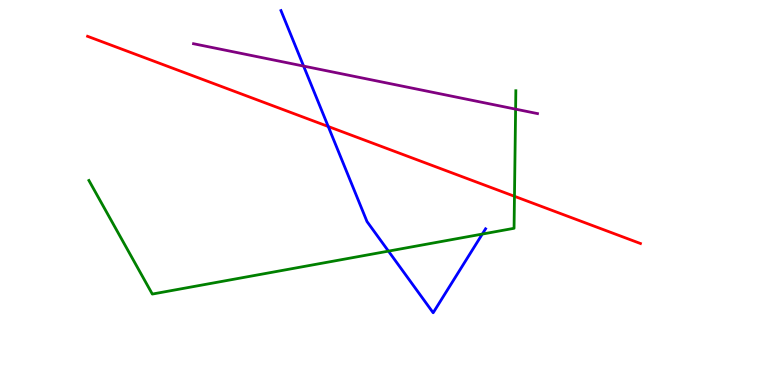[{'lines': ['blue', 'red'], 'intersections': [{'x': 4.24, 'y': 6.71}]}, {'lines': ['green', 'red'], 'intersections': [{'x': 6.64, 'y': 4.9}]}, {'lines': ['purple', 'red'], 'intersections': []}, {'lines': ['blue', 'green'], 'intersections': [{'x': 5.01, 'y': 3.48}, {'x': 6.22, 'y': 3.92}]}, {'lines': ['blue', 'purple'], 'intersections': [{'x': 3.92, 'y': 8.28}]}, {'lines': ['green', 'purple'], 'intersections': [{'x': 6.65, 'y': 7.17}]}]